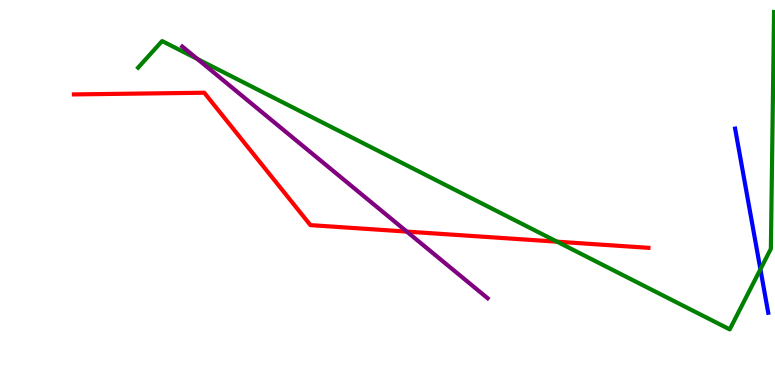[{'lines': ['blue', 'red'], 'intersections': []}, {'lines': ['green', 'red'], 'intersections': [{'x': 7.19, 'y': 3.72}]}, {'lines': ['purple', 'red'], 'intersections': [{'x': 5.25, 'y': 3.98}]}, {'lines': ['blue', 'green'], 'intersections': [{'x': 9.81, 'y': 3.01}]}, {'lines': ['blue', 'purple'], 'intersections': []}, {'lines': ['green', 'purple'], 'intersections': [{'x': 2.55, 'y': 8.47}]}]